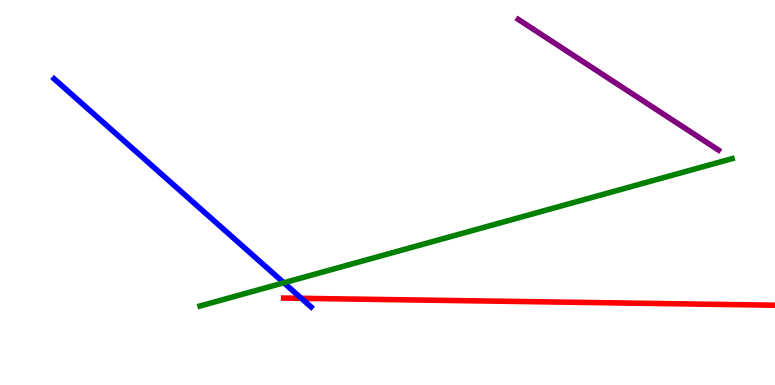[{'lines': ['blue', 'red'], 'intersections': [{'x': 3.89, 'y': 2.25}]}, {'lines': ['green', 'red'], 'intersections': []}, {'lines': ['purple', 'red'], 'intersections': []}, {'lines': ['blue', 'green'], 'intersections': [{'x': 3.66, 'y': 2.65}]}, {'lines': ['blue', 'purple'], 'intersections': []}, {'lines': ['green', 'purple'], 'intersections': []}]